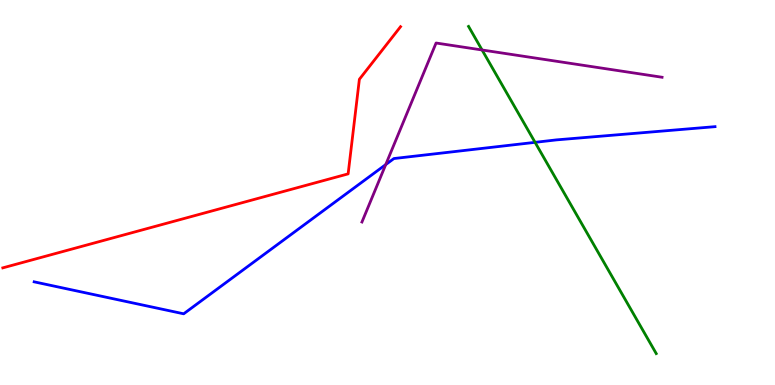[{'lines': ['blue', 'red'], 'intersections': []}, {'lines': ['green', 'red'], 'intersections': []}, {'lines': ['purple', 'red'], 'intersections': []}, {'lines': ['blue', 'green'], 'intersections': [{'x': 6.9, 'y': 6.3}]}, {'lines': ['blue', 'purple'], 'intersections': [{'x': 4.98, 'y': 5.72}]}, {'lines': ['green', 'purple'], 'intersections': [{'x': 6.22, 'y': 8.7}]}]